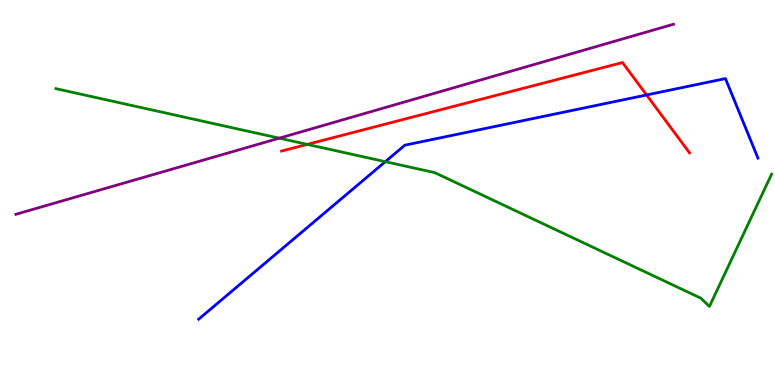[{'lines': ['blue', 'red'], 'intersections': [{'x': 8.34, 'y': 7.53}]}, {'lines': ['green', 'red'], 'intersections': [{'x': 3.96, 'y': 6.25}]}, {'lines': ['purple', 'red'], 'intersections': []}, {'lines': ['blue', 'green'], 'intersections': [{'x': 4.97, 'y': 5.8}]}, {'lines': ['blue', 'purple'], 'intersections': []}, {'lines': ['green', 'purple'], 'intersections': [{'x': 3.6, 'y': 6.41}]}]